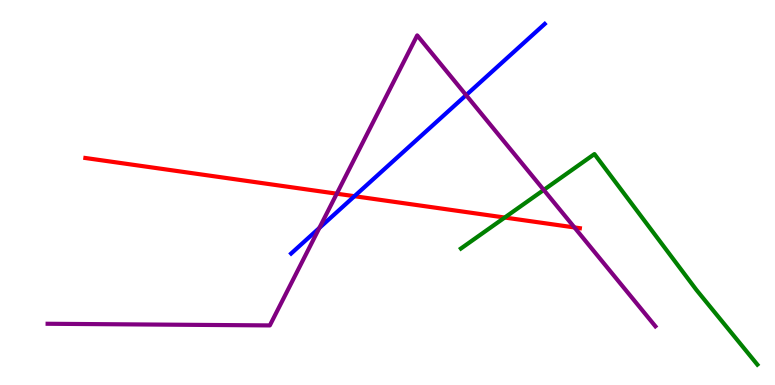[{'lines': ['blue', 'red'], 'intersections': [{'x': 4.57, 'y': 4.9}]}, {'lines': ['green', 'red'], 'intersections': [{'x': 6.51, 'y': 4.35}]}, {'lines': ['purple', 'red'], 'intersections': [{'x': 4.35, 'y': 4.97}, {'x': 7.41, 'y': 4.09}]}, {'lines': ['blue', 'green'], 'intersections': []}, {'lines': ['blue', 'purple'], 'intersections': [{'x': 4.12, 'y': 4.08}, {'x': 6.01, 'y': 7.53}]}, {'lines': ['green', 'purple'], 'intersections': [{'x': 7.02, 'y': 5.07}]}]